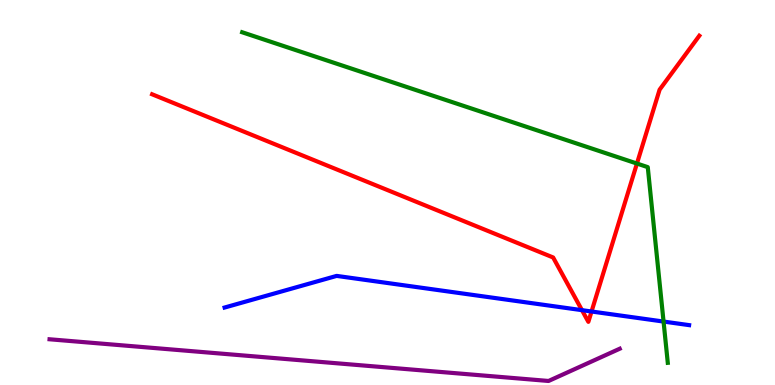[{'lines': ['blue', 'red'], 'intersections': [{'x': 7.51, 'y': 1.94}, {'x': 7.63, 'y': 1.91}]}, {'lines': ['green', 'red'], 'intersections': [{'x': 8.22, 'y': 5.75}]}, {'lines': ['purple', 'red'], 'intersections': []}, {'lines': ['blue', 'green'], 'intersections': [{'x': 8.56, 'y': 1.65}]}, {'lines': ['blue', 'purple'], 'intersections': []}, {'lines': ['green', 'purple'], 'intersections': []}]